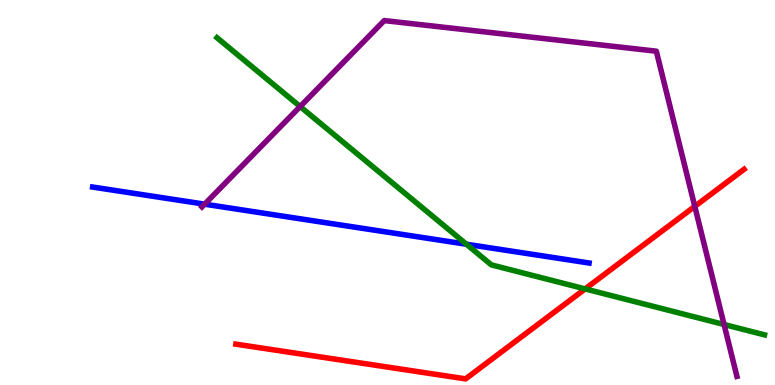[{'lines': ['blue', 'red'], 'intersections': []}, {'lines': ['green', 'red'], 'intersections': [{'x': 7.55, 'y': 2.5}]}, {'lines': ['purple', 'red'], 'intersections': [{'x': 8.96, 'y': 4.64}]}, {'lines': ['blue', 'green'], 'intersections': [{'x': 6.02, 'y': 3.66}]}, {'lines': ['blue', 'purple'], 'intersections': [{'x': 2.64, 'y': 4.7}]}, {'lines': ['green', 'purple'], 'intersections': [{'x': 3.87, 'y': 7.23}, {'x': 9.34, 'y': 1.57}]}]